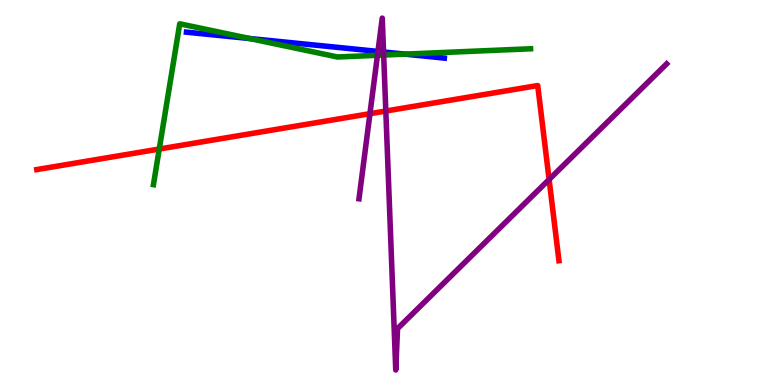[{'lines': ['blue', 'red'], 'intersections': []}, {'lines': ['green', 'red'], 'intersections': [{'x': 2.06, 'y': 6.13}]}, {'lines': ['purple', 'red'], 'intersections': [{'x': 4.77, 'y': 7.05}, {'x': 4.98, 'y': 7.12}, {'x': 7.09, 'y': 5.34}]}, {'lines': ['blue', 'green'], 'intersections': [{'x': 3.22, 'y': 9.0}, {'x': 5.22, 'y': 8.59}]}, {'lines': ['blue', 'purple'], 'intersections': [{'x': 4.88, 'y': 8.66}, {'x': 4.95, 'y': 8.65}]}, {'lines': ['green', 'purple'], 'intersections': [{'x': 4.87, 'y': 8.56}, {'x': 4.95, 'y': 8.57}]}]